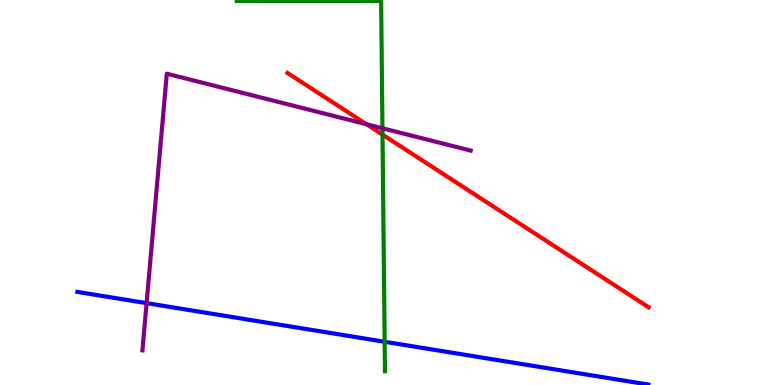[{'lines': ['blue', 'red'], 'intersections': []}, {'lines': ['green', 'red'], 'intersections': [{'x': 4.94, 'y': 6.5}]}, {'lines': ['purple', 'red'], 'intersections': [{'x': 4.73, 'y': 6.77}]}, {'lines': ['blue', 'green'], 'intersections': [{'x': 4.96, 'y': 1.12}]}, {'lines': ['blue', 'purple'], 'intersections': [{'x': 1.89, 'y': 2.13}]}, {'lines': ['green', 'purple'], 'intersections': [{'x': 4.93, 'y': 6.67}]}]